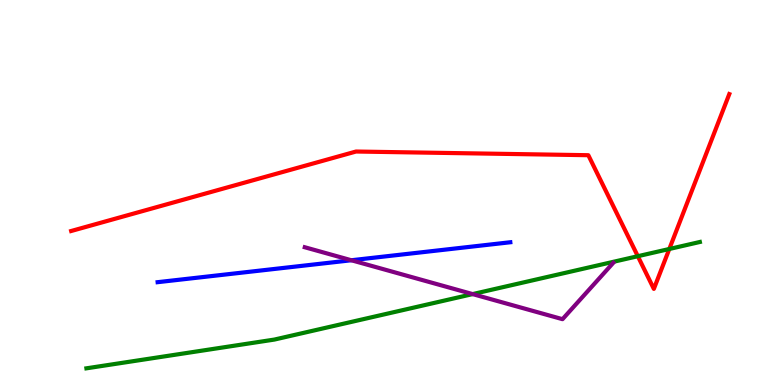[{'lines': ['blue', 'red'], 'intersections': []}, {'lines': ['green', 'red'], 'intersections': [{'x': 8.23, 'y': 3.35}, {'x': 8.64, 'y': 3.53}]}, {'lines': ['purple', 'red'], 'intersections': []}, {'lines': ['blue', 'green'], 'intersections': []}, {'lines': ['blue', 'purple'], 'intersections': [{'x': 4.53, 'y': 3.24}]}, {'lines': ['green', 'purple'], 'intersections': [{'x': 6.1, 'y': 2.36}]}]